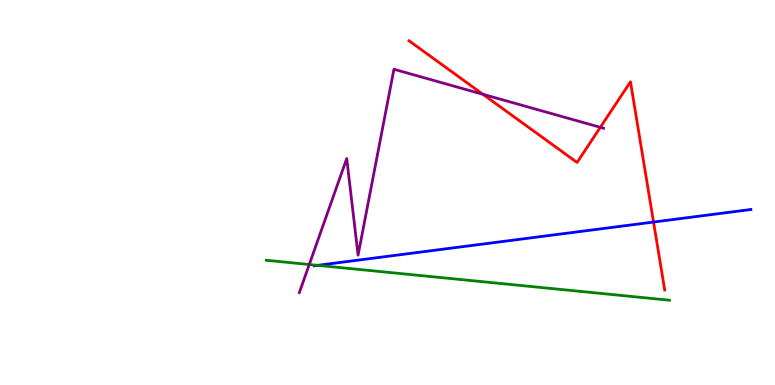[{'lines': ['blue', 'red'], 'intersections': [{'x': 8.43, 'y': 4.23}]}, {'lines': ['green', 'red'], 'intersections': []}, {'lines': ['purple', 'red'], 'intersections': [{'x': 6.23, 'y': 7.55}, {'x': 7.75, 'y': 6.69}]}, {'lines': ['blue', 'green'], 'intersections': [{'x': 4.1, 'y': 3.11}]}, {'lines': ['blue', 'purple'], 'intersections': []}, {'lines': ['green', 'purple'], 'intersections': [{'x': 3.99, 'y': 3.13}]}]